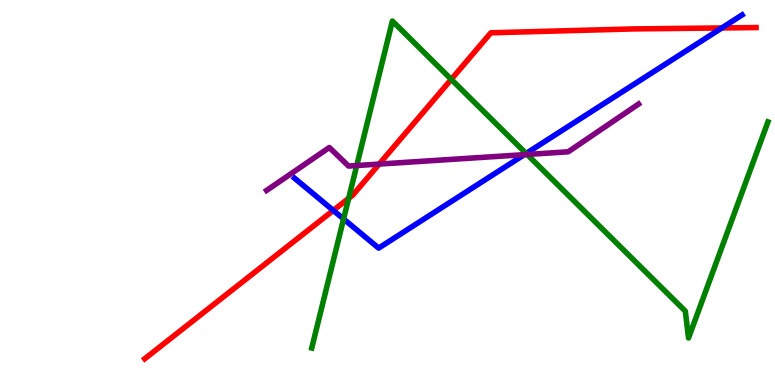[{'lines': ['blue', 'red'], 'intersections': [{'x': 4.3, 'y': 4.53}, {'x': 9.31, 'y': 9.27}]}, {'lines': ['green', 'red'], 'intersections': [{'x': 4.5, 'y': 4.85}, {'x': 5.82, 'y': 7.94}]}, {'lines': ['purple', 'red'], 'intersections': [{'x': 4.89, 'y': 5.74}]}, {'lines': ['blue', 'green'], 'intersections': [{'x': 4.43, 'y': 4.31}, {'x': 6.79, 'y': 6.01}]}, {'lines': ['blue', 'purple'], 'intersections': [{'x': 6.77, 'y': 5.98}]}, {'lines': ['green', 'purple'], 'intersections': [{'x': 4.6, 'y': 5.7}, {'x': 6.8, 'y': 5.99}]}]